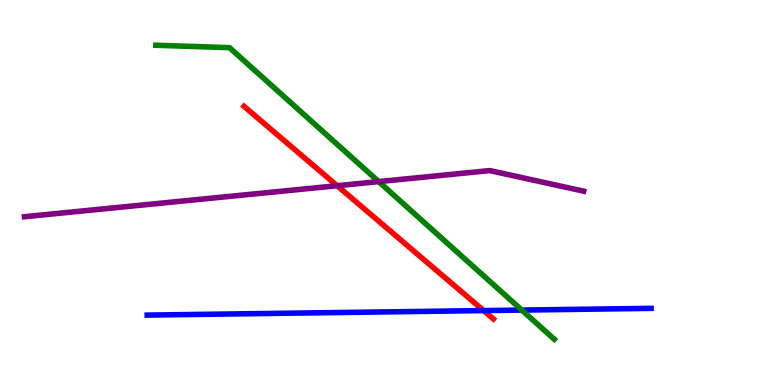[{'lines': ['blue', 'red'], 'intersections': [{'x': 6.24, 'y': 1.93}]}, {'lines': ['green', 'red'], 'intersections': []}, {'lines': ['purple', 'red'], 'intersections': [{'x': 4.35, 'y': 5.18}]}, {'lines': ['blue', 'green'], 'intersections': [{'x': 6.73, 'y': 1.95}]}, {'lines': ['blue', 'purple'], 'intersections': []}, {'lines': ['green', 'purple'], 'intersections': [{'x': 4.89, 'y': 5.28}]}]